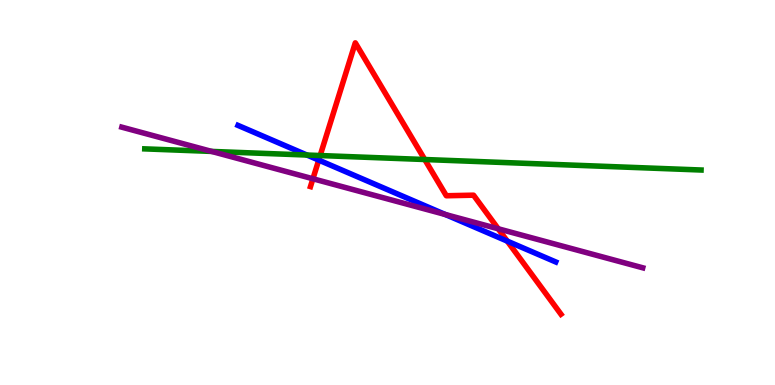[{'lines': ['blue', 'red'], 'intersections': [{'x': 4.11, 'y': 5.84}, {'x': 6.55, 'y': 3.74}]}, {'lines': ['green', 'red'], 'intersections': [{'x': 4.13, 'y': 5.96}, {'x': 5.48, 'y': 5.86}]}, {'lines': ['purple', 'red'], 'intersections': [{'x': 4.04, 'y': 5.36}, {'x': 6.43, 'y': 4.06}]}, {'lines': ['blue', 'green'], 'intersections': [{'x': 3.96, 'y': 5.97}]}, {'lines': ['blue', 'purple'], 'intersections': [{'x': 5.75, 'y': 4.43}]}, {'lines': ['green', 'purple'], 'intersections': [{'x': 2.73, 'y': 6.07}]}]